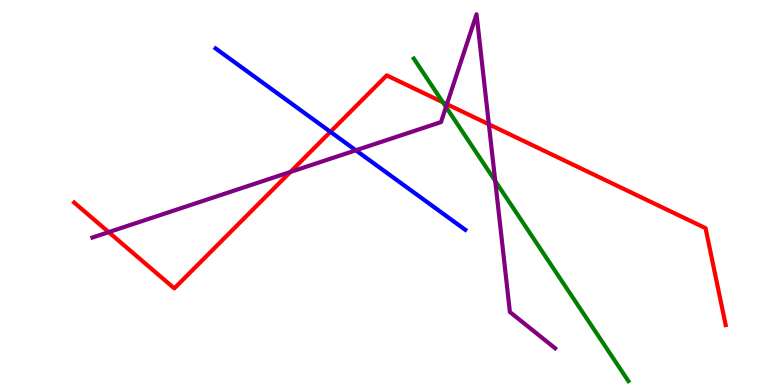[{'lines': ['blue', 'red'], 'intersections': [{'x': 4.26, 'y': 6.58}]}, {'lines': ['green', 'red'], 'intersections': [{'x': 5.71, 'y': 7.34}]}, {'lines': ['purple', 'red'], 'intersections': [{'x': 1.4, 'y': 3.97}, {'x': 3.75, 'y': 5.53}, {'x': 5.77, 'y': 7.29}, {'x': 6.31, 'y': 6.77}]}, {'lines': ['blue', 'green'], 'intersections': []}, {'lines': ['blue', 'purple'], 'intersections': [{'x': 4.59, 'y': 6.1}]}, {'lines': ['green', 'purple'], 'intersections': [{'x': 5.75, 'y': 7.22}, {'x': 6.39, 'y': 5.3}]}]